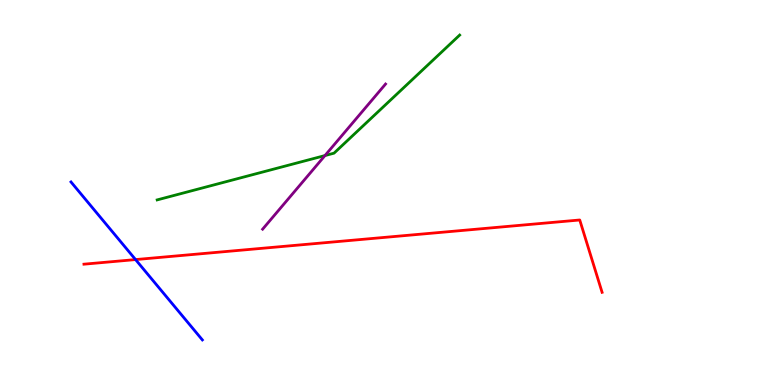[{'lines': ['blue', 'red'], 'intersections': [{'x': 1.75, 'y': 3.26}]}, {'lines': ['green', 'red'], 'intersections': []}, {'lines': ['purple', 'red'], 'intersections': []}, {'lines': ['blue', 'green'], 'intersections': []}, {'lines': ['blue', 'purple'], 'intersections': []}, {'lines': ['green', 'purple'], 'intersections': [{'x': 4.19, 'y': 5.96}]}]